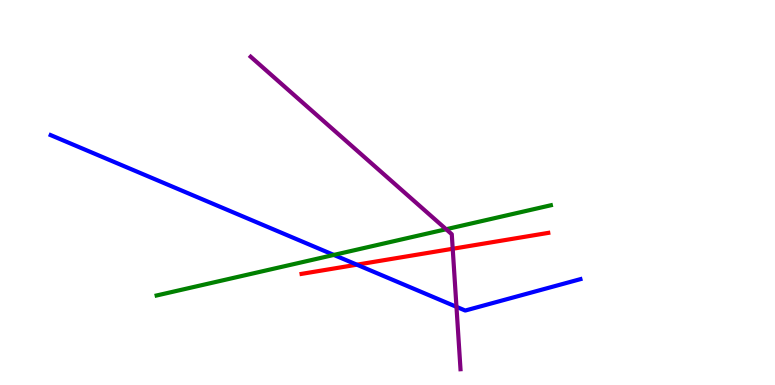[{'lines': ['blue', 'red'], 'intersections': [{'x': 4.61, 'y': 3.12}]}, {'lines': ['green', 'red'], 'intersections': []}, {'lines': ['purple', 'red'], 'intersections': [{'x': 5.84, 'y': 3.54}]}, {'lines': ['blue', 'green'], 'intersections': [{'x': 4.31, 'y': 3.38}]}, {'lines': ['blue', 'purple'], 'intersections': [{'x': 5.89, 'y': 2.03}]}, {'lines': ['green', 'purple'], 'intersections': [{'x': 5.76, 'y': 4.05}]}]